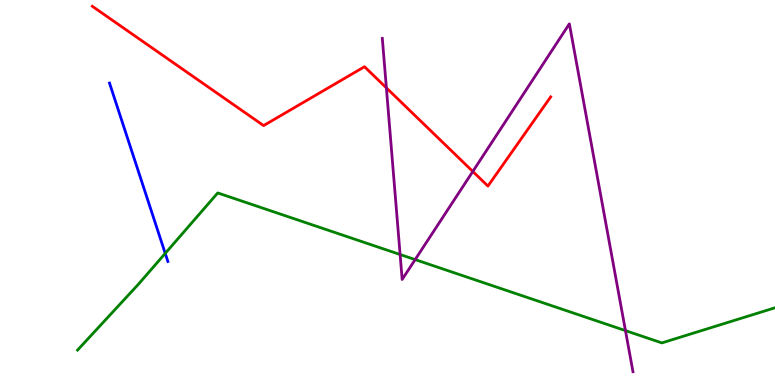[{'lines': ['blue', 'red'], 'intersections': []}, {'lines': ['green', 'red'], 'intersections': []}, {'lines': ['purple', 'red'], 'intersections': [{'x': 4.99, 'y': 7.72}, {'x': 6.1, 'y': 5.55}]}, {'lines': ['blue', 'green'], 'intersections': [{'x': 2.13, 'y': 3.42}]}, {'lines': ['blue', 'purple'], 'intersections': []}, {'lines': ['green', 'purple'], 'intersections': [{'x': 5.16, 'y': 3.39}, {'x': 5.36, 'y': 3.26}, {'x': 8.07, 'y': 1.41}]}]